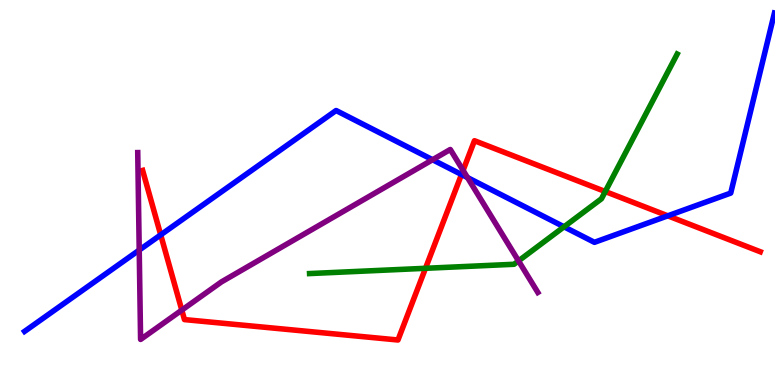[{'lines': ['blue', 'red'], 'intersections': [{'x': 2.07, 'y': 3.9}, {'x': 5.95, 'y': 5.47}, {'x': 8.62, 'y': 4.39}]}, {'lines': ['green', 'red'], 'intersections': [{'x': 5.49, 'y': 3.03}, {'x': 7.81, 'y': 5.03}]}, {'lines': ['purple', 'red'], 'intersections': [{'x': 2.35, 'y': 1.95}, {'x': 5.98, 'y': 5.57}]}, {'lines': ['blue', 'green'], 'intersections': [{'x': 7.28, 'y': 4.11}]}, {'lines': ['blue', 'purple'], 'intersections': [{'x': 1.8, 'y': 3.5}, {'x': 5.58, 'y': 5.85}, {'x': 6.03, 'y': 5.39}]}, {'lines': ['green', 'purple'], 'intersections': [{'x': 6.69, 'y': 3.22}]}]